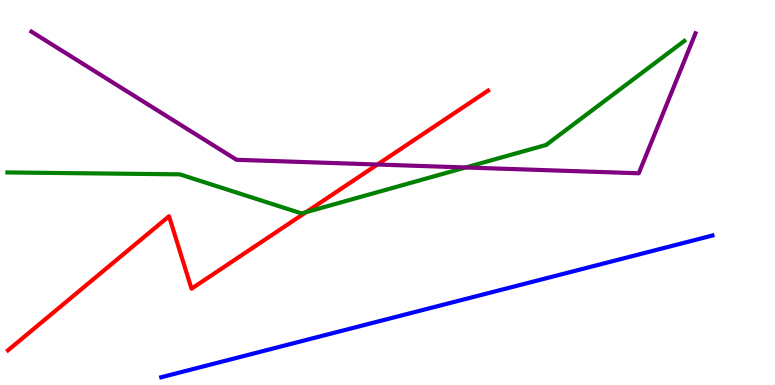[{'lines': ['blue', 'red'], 'intersections': []}, {'lines': ['green', 'red'], 'intersections': [{'x': 3.95, 'y': 4.49}]}, {'lines': ['purple', 'red'], 'intersections': [{'x': 4.87, 'y': 5.73}]}, {'lines': ['blue', 'green'], 'intersections': []}, {'lines': ['blue', 'purple'], 'intersections': []}, {'lines': ['green', 'purple'], 'intersections': [{'x': 6.01, 'y': 5.65}]}]